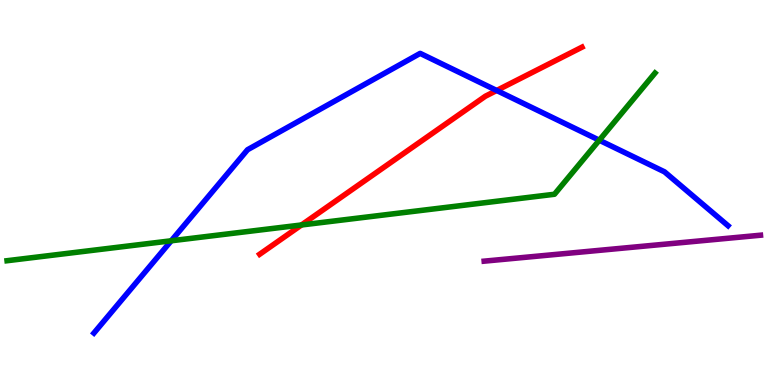[{'lines': ['blue', 'red'], 'intersections': [{'x': 6.41, 'y': 7.65}]}, {'lines': ['green', 'red'], 'intersections': [{'x': 3.89, 'y': 4.16}]}, {'lines': ['purple', 'red'], 'intersections': []}, {'lines': ['blue', 'green'], 'intersections': [{'x': 2.21, 'y': 3.75}, {'x': 7.73, 'y': 6.36}]}, {'lines': ['blue', 'purple'], 'intersections': []}, {'lines': ['green', 'purple'], 'intersections': []}]